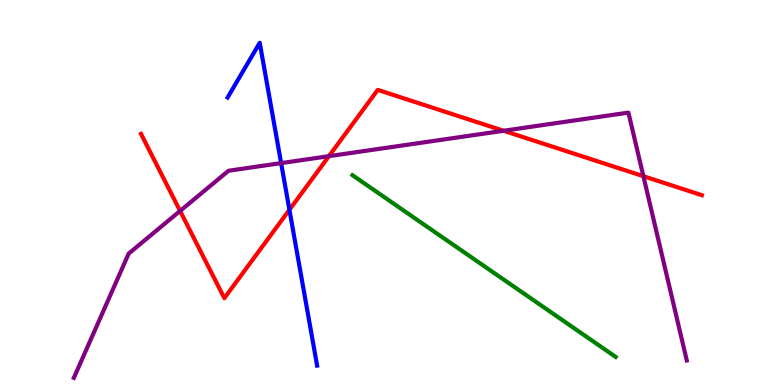[{'lines': ['blue', 'red'], 'intersections': [{'x': 3.73, 'y': 4.55}]}, {'lines': ['green', 'red'], 'intersections': []}, {'lines': ['purple', 'red'], 'intersections': [{'x': 2.32, 'y': 4.52}, {'x': 4.24, 'y': 5.94}, {'x': 6.5, 'y': 6.6}, {'x': 8.3, 'y': 5.42}]}, {'lines': ['blue', 'green'], 'intersections': []}, {'lines': ['blue', 'purple'], 'intersections': [{'x': 3.63, 'y': 5.76}]}, {'lines': ['green', 'purple'], 'intersections': []}]